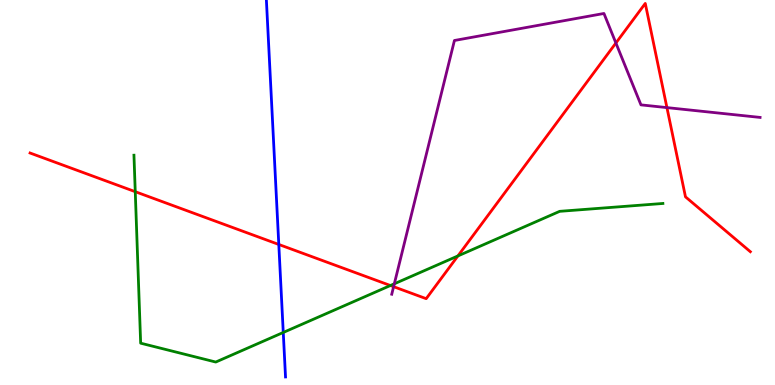[{'lines': ['blue', 'red'], 'intersections': [{'x': 3.6, 'y': 3.65}]}, {'lines': ['green', 'red'], 'intersections': [{'x': 1.75, 'y': 5.02}, {'x': 5.04, 'y': 2.58}, {'x': 5.91, 'y': 3.35}]}, {'lines': ['purple', 'red'], 'intersections': [{'x': 5.08, 'y': 2.55}, {'x': 7.95, 'y': 8.88}, {'x': 8.61, 'y': 7.2}]}, {'lines': ['blue', 'green'], 'intersections': [{'x': 3.66, 'y': 1.36}]}, {'lines': ['blue', 'purple'], 'intersections': []}, {'lines': ['green', 'purple'], 'intersections': [{'x': 5.09, 'y': 2.63}]}]